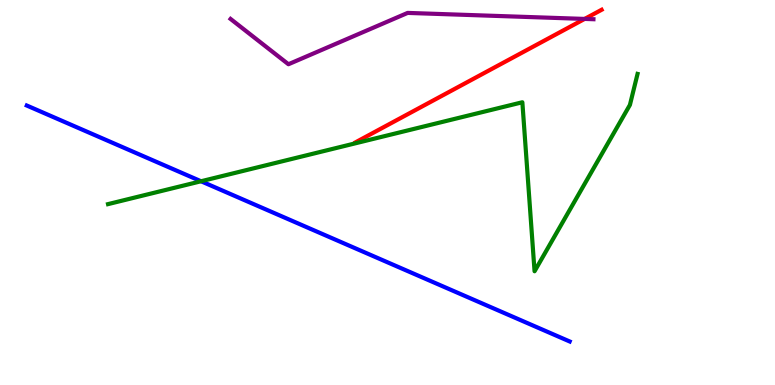[{'lines': ['blue', 'red'], 'intersections': []}, {'lines': ['green', 'red'], 'intersections': []}, {'lines': ['purple', 'red'], 'intersections': [{'x': 7.54, 'y': 9.51}]}, {'lines': ['blue', 'green'], 'intersections': [{'x': 2.59, 'y': 5.29}]}, {'lines': ['blue', 'purple'], 'intersections': []}, {'lines': ['green', 'purple'], 'intersections': []}]